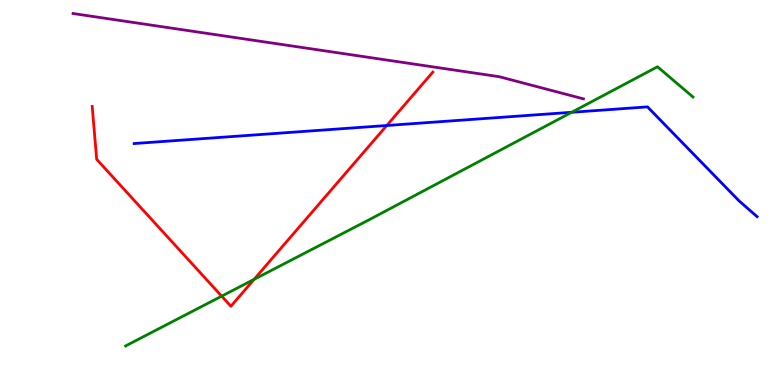[{'lines': ['blue', 'red'], 'intersections': [{'x': 4.99, 'y': 6.74}]}, {'lines': ['green', 'red'], 'intersections': [{'x': 2.86, 'y': 2.31}, {'x': 3.28, 'y': 2.74}]}, {'lines': ['purple', 'red'], 'intersections': []}, {'lines': ['blue', 'green'], 'intersections': [{'x': 7.38, 'y': 7.08}]}, {'lines': ['blue', 'purple'], 'intersections': []}, {'lines': ['green', 'purple'], 'intersections': []}]